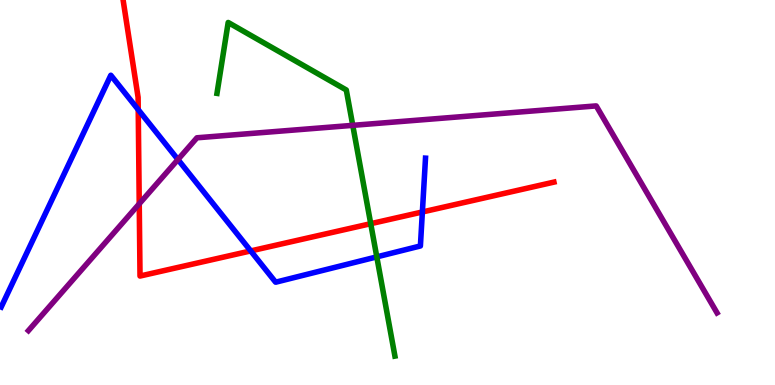[{'lines': ['blue', 'red'], 'intersections': [{'x': 1.78, 'y': 7.15}, {'x': 3.24, 'y': 3.48}, {'x': 5.45, 'y': 4.49}]}, {'lines': ['green', 'red'], 'intersections': [{'x': 4.78, 'y': 4.19}]}, {'lines': ['purple', 'red'], 'intersections': [{'x': 1.8, 'y': 4.71}]}, {'lines': ['blue', 'green'], 'intersections': [{'x': 4.86, 'y': 3.33}]}, {'lines': ['blue', 'purple'], 'intersections': [{'x': 2.3, 'y': 5.86}]}, {'lines': ['green', 'purple'], 'intersections': [{'x': 4.55, 'y': 6.74}]}]